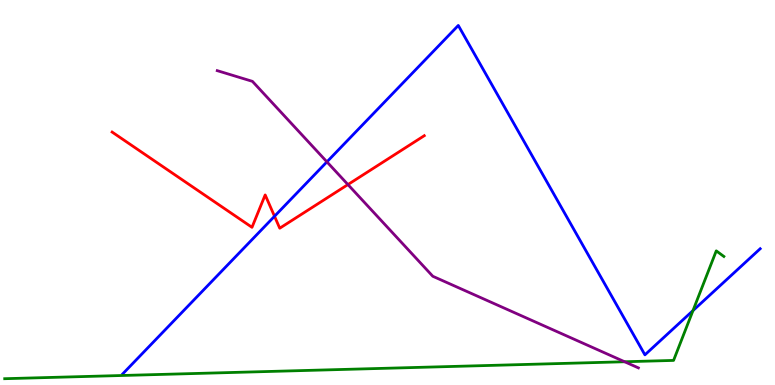[{'lines': ['blue', 'red'], 'intersections': [{'x': 3.54, 'y': 4.38}]}, {'lines': ['green', 'red'], 'intersections': []}, {'lines': ['purple', 'red'], 'intersections': [{'x': 4.49, 'y': 5.21}]}, {'lines': ['blue', 'green'], 'intersections': [{'x': 8.94, 'y': 1.93}]}, {'lines': ['blue', 'purple'], 'intersections': [{'x': 4.22, 'y': 5.8}]}, {'lines': ['green', 'purple'], 'intersections': [{'x': 8.06, 'y': 0.604}]}]